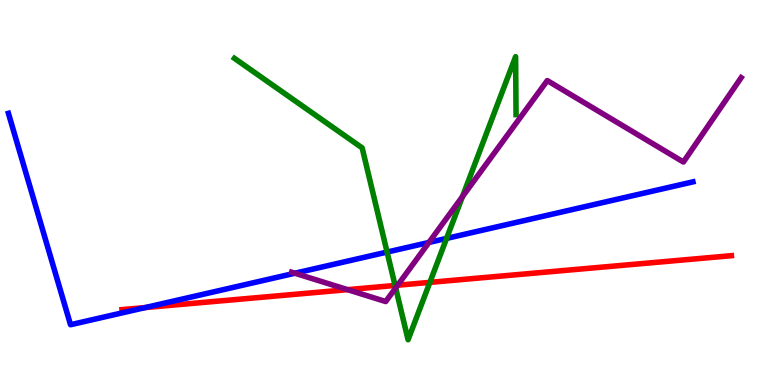[{'lines': ['blue', 'red'], 'intersections': [{'x': 1.88, 'y': 2.01}]}, {'lines': ['green', 'red'], 'intersections': [{'x': 5.1, 'y': 2.59}, {'x': 5.55, 'y': 2.67}]}, {'lines': ['purple', 'red'], 'intersections': [{'x': 4.49, 'y': 2.48}, {'x': 5.13, 'y': 2.59}]}, {'lines': ['blue', 'green'], 'intersections': [{'x': 4.99, 'y': 3.45}, {'x': 5.76, 'y': 3.81}]}, {'lines': ['blue', 'purple'], 'intersections': [{'x': 3.8, 'y': 2.9}, {'x': 5.53, 'y': 3.7}]}, {'lines': ['green', 'purple'], 'intersections': [{'x': 5.11, 'y': 2.52}, {'x': 5.97, 'y': 4.89}]}]